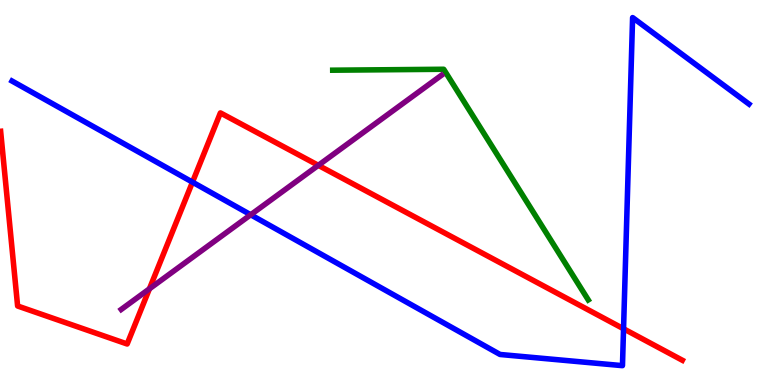[{'lines': ['blue', 'red'], 'intersections': [{'x': 2.48, 'y': 5.27}, {'x': 8.05, 'y': 1.46}]}, {'lines': ['green', 'red'], 'intersections': []}, {'lines': ['purple', 'red'], 'intersections': [{'x': 1.93, 'y': 2.5}, {'x': 4.11, 'y': 5.71}]}, {'lines': ['blue', 'green'], 'intersections': []}, {'lines': ['blue', 'purple'], 'intersections': [{'x': 3.23, 'y': 4.42}]}, {'lines': ['green', 'purple'], 'intersections': []}]